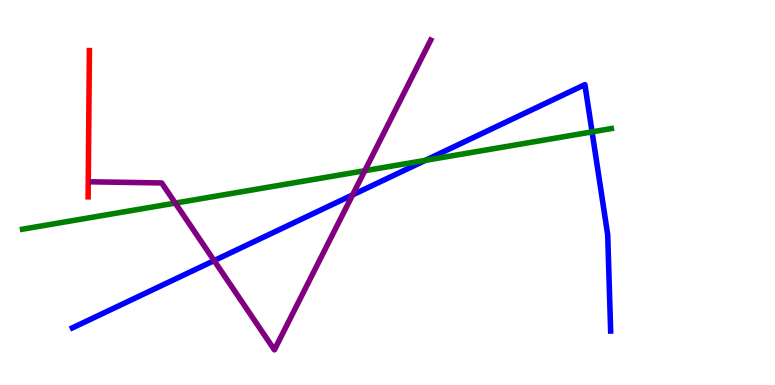[{'lines': ['blue', 'red'], 'intersections': []}, {'lines': ['green', 'red'], 'intersections': []}, {'lines': ['purple', 'red'], 'intersections': []}, {'lines': ['blue', 'green'], 'intersections': [{'x': 5.49, 'y': 5.83}, {'x': 7.64, 'y': 6.57}]}, {'lines': ['blue', 'purple'], 'intersections': [{'x': 2.76, 'y': 3.23}, {'x': 4.55, 'y': 4.94}]}, {'lines': ['green', 'purple'], 'intersections': [{'x': 2.26, 'y': 4.72}, {'x': 4.71, 'y': 5.57}]}]